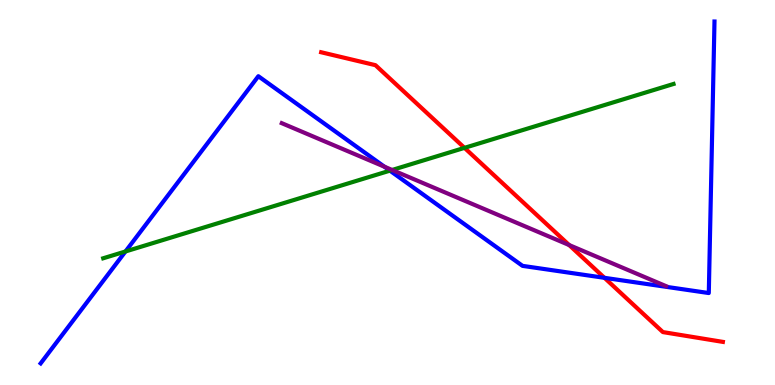[{'lines': ['blue', 'red'], 'intersections': [{'x': 7.8, 'y': 2.78}]}, {'lines': ['green', 'red'], 'intersections': [{'x': 5.99, 'y': 6.16}]}, {'lines': ['purple', 'red'], 'intersections': [{'x': 7.34, 'y': 3.64}]}, {'lines': ['blue', 'green'], 'intersections': [{'x': 1.62, 'y': 3.47}, {'x': 5.03, 'y': 5.57}]}, {'lines': ['blue', 'purple'], 'intersections': [{'x': 4.96, 'y': 5.67}]}, {'lines': ['green', 'purple'], 'intersections': [{'x': 5.06, 'y': 5.59}]}]